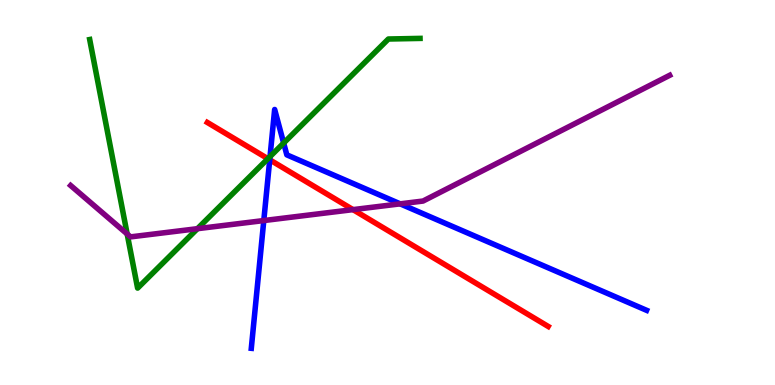[{'lines': ['blue', 'red'], 'intersections': [{'x': 3.48, 'y': 5.85}]}, {'lines': ['green', 'red'], 'intersections': [{'x': 3.46, 'y': 5.88}]}, {'lines': ['purple', 'red'], 'intersections': [{'x': 4.55, 'y': 4.56}]}, {'lines': ['blue', 'green'], 'intersections': [{'x': 3.48, 'y': 5.93}, {'x': 3.66, 'y': 6.28}]}, {'lines': ['blue', 'purple'], 'intersections': [{'x': 3.4, 'y': 4.27}, {'x': 5.16, 'y': 4.71}]}, {'lines': ['green', 'purple'], 'intersections': [{'x': 1.64, 'y': 3.92}, {'x': 2.55, 'y': 4.06}]}]